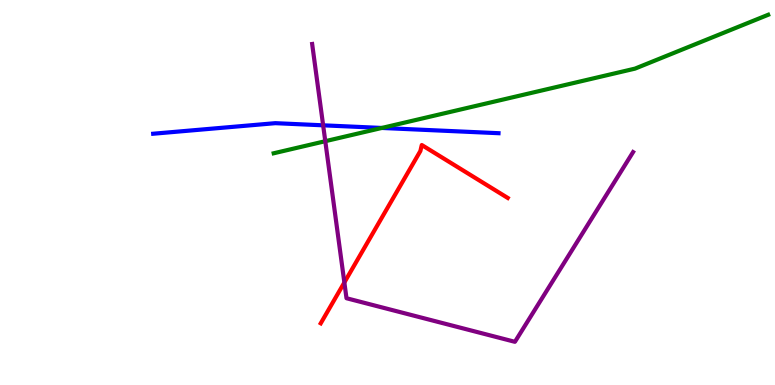[{'lines': ['blue', 'red'], 'intersections': []}, {'lines': ['green', 'red'], 'intersections': []}, {'lines': ['purple', 'red'], 'intersections': [{'x': 4.44, 'y': 2.66}]}, {'lines': ['blue', 'green'], 'intersections': [{'x': 4.93, 'y': 6.68}]}, {'lines': ['blue', 'purple'], 'intersections': [{'x': 4.17, 'y': 6.74}]}, {'lines': ['green', 'purple'], 'intersections': [{'x': 4.2, 'y': 6.33}]}]